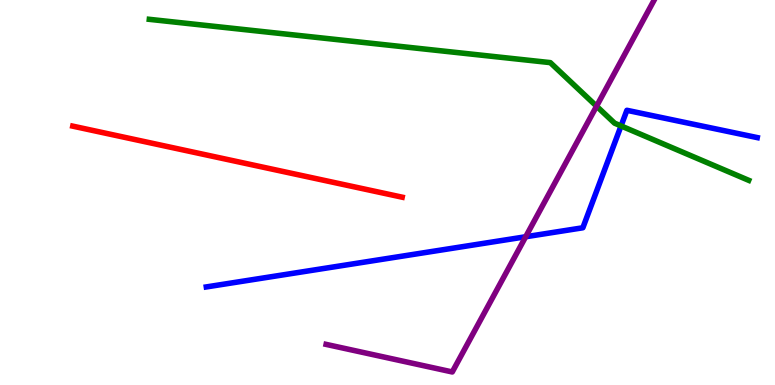[{'lines': ['blue', 'red'], 'intersections': []}, {'lines': ['green', 'red'], 'intersections': []}, {'lines': ['purple', 'red'], 'intersections': []}, {'lines': ['blue', 'green'], 'intersections': [{'x': 8.01, 'y': 6.73}]}, {'lines': ['blue', 'purple'], 'intersections': [{'x': 6.78, 'y': 3.85}]}, {'lines': ['green', 'purple'], 'intersections': [{'x': 7.7, 'y': 7.24}]}]